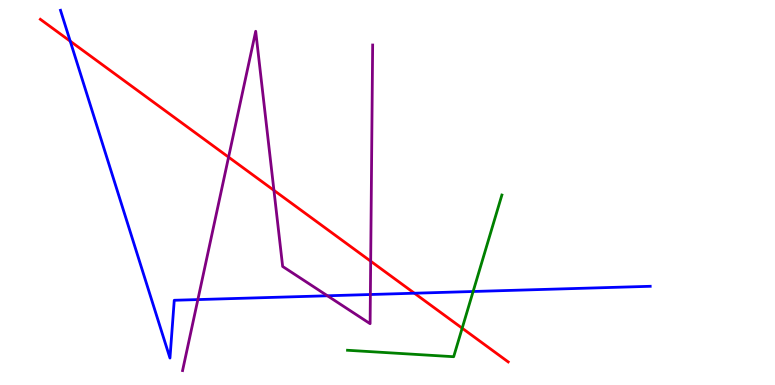[{'lines': ['blue', 'red'], 'intersections': [{'x': 0.906, 'y': 8.93}, {'x': 5.35, 'y': 2.38}]}, {'lines': ['green', 'red'], 'intersections': [{'x': 5.96, 'y': 1.48}]}, {'lines': ['purple', 'red'], 'intersections': [{'x': 2.95, 'y': 5.92}, {'x': 3.53, 'y': 5.06}, {'x': 4.78, 'y': 3.22}]}, {'lines': ['blue', 'green'], 'intersections': [{'x': 6.1, 'y': 2.43}]}, {'lines': ['blue', 'purple'], 'intersections': [{'x': 2.55, 'y': 2.22}, {'x': 4.23, 'y': 2.32}, {'x': 4.78, 'y': 2.35}]}, {'lines': ['green', 'purple'], 'intersections': []}]